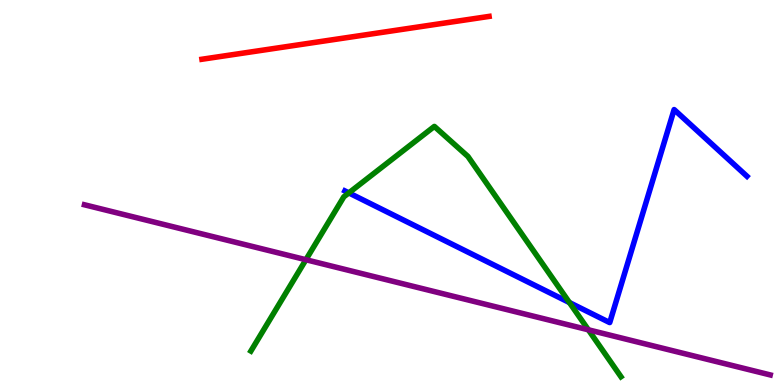[{'lines': ['blue', 'red'], 'intersections': []}, {'lines': ['green', 'red'], 'intersections': []}, {'lines': ['purple', 'red'], 'intersections': []}, {'lines': ['blue', 'green'], 'intersections': [{'x': 4.5, 'y': 4.99}, {'x': 7.35, 'y': 2.14}]}, {'lines': ['blue', 'purple'], 'intersections': []}, {'lines': ['green', 'purple'], 'intersections': [{'x': 3.95, 'y': 3.25}, {'x': 7.59, 'y': 1.43}]}]